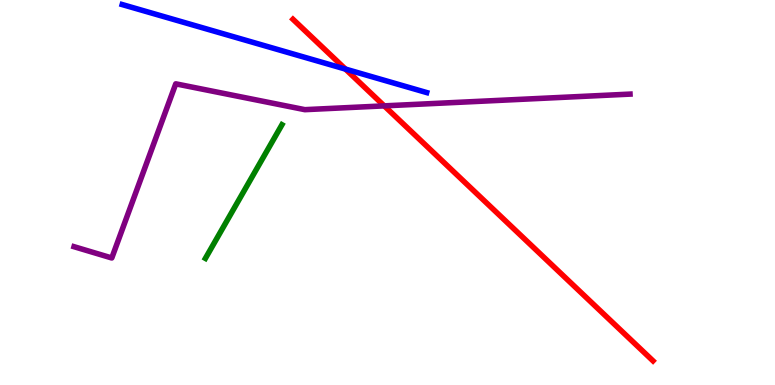[{'lines': ['blue', 'red'], 'intersections': [{'x': 4.46, 'y': 8.21}]}, {'lines': ['green', 'red'], 'intersections': []}, {'lines': ['purple', 'red'], 'intersections': [{'x': 4.96, 'y': 7.25}]}, {'lines': ['blue', 'green'], 'intersections': []}, {'lines': ['blue', 'purple'], 'intersections': []}, {'lines': ['green', 'purple'], 'intersections': []}]